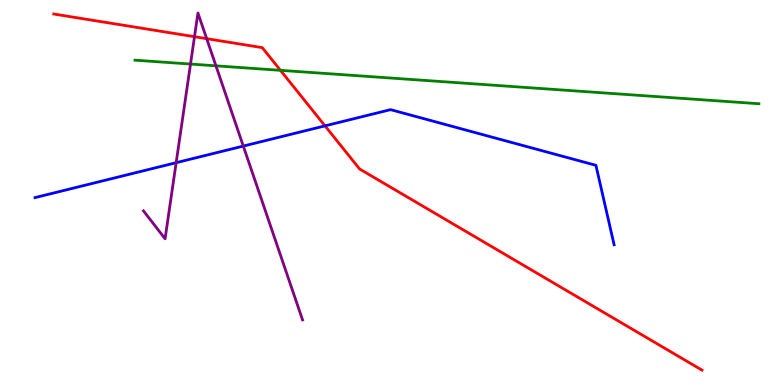[{'lines': ['blue', 'red'], 'intersections': [{'x': 4.19, 'y': 6.73}]}, {'lines': ['green', 'red'], 'intersections': [{'x': 3.62, 'y': 8.17}]}, {'lines': ['purple', 'red'], 'intersections': [{'x': 2.51, 'y': 9.05}, {'x': 2.67, 'y': 9.0}]}, {'lines': ['blue', 'green'], 'intersections': []}, {'lines': ['blue', 'purple'], 'intersections': [{'x': 2.27, 'y': 5.77}, {'x': 3.14, 'y': 6.21}]}, {'lines': ['green', 'purple'], 'intersections': [{'x': 2.46, 'y': 8.34}, {'x': 2.79, 'y': 8.29}]}]